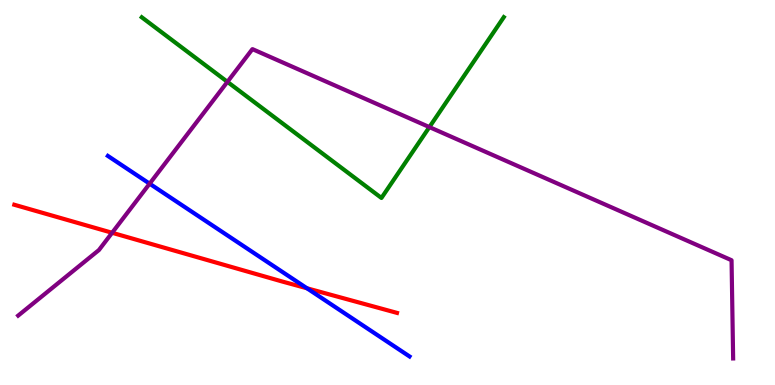[{'lines': ['blue', 'red'], 'intersections': [{'x': 3.96, 'y': 2.51}]}, {'lines': ['green', 'red'], 'intersections': []}, {'lines': ['purple', 'red'], 'intersections': [{'x': 1.45, 'y': 3.95}]}, {'lines': ['blue', 'green'], 'intersections': []}, {'lines': ['blue', 'purple'], 'intersections': [{'x': 1.93, 'y': 5.23}]}, {'lines': ['green', 'purple'], 'intersections': [{'x': 2.93, 'y': 7.87}, {'x': 5.54, 'y': 6.7}]}]